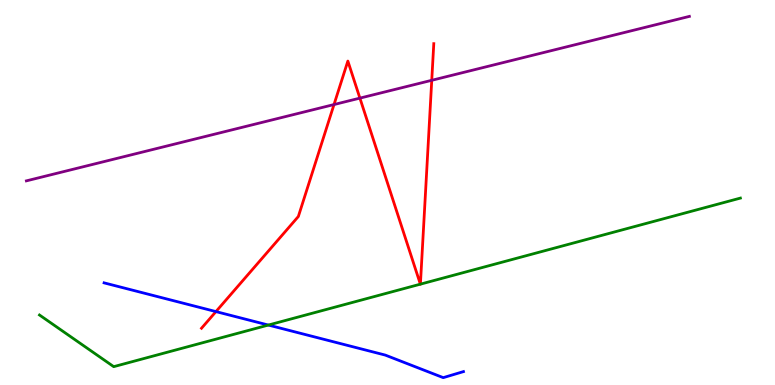[{'lines': ['blue', 'red'], 'intersections': [{'x': 2.79, 'y': 1.91}]}, {'lines': ['green', 'red'], 'intersections': [{'x': 5.42, 'y': 2.62}, {'x': 5.42, 'y': 2.62}]}, {'lines': ['purple', 'red'], 'intersections': [{'x': 4.31, 'y': 7.28}, {'x': 4.64, 'y': 7.45}, {'x': 5.57, 'y': 7.91}]}, {'lines': ['blue', 'green'], 'intersections': [{'x': 3.46, 'y': 1.56}]}, {'lines': ['blue', 'purple'], 'intersections': []}, {'lines': ['green', 'purple'], 'intersections': []}]